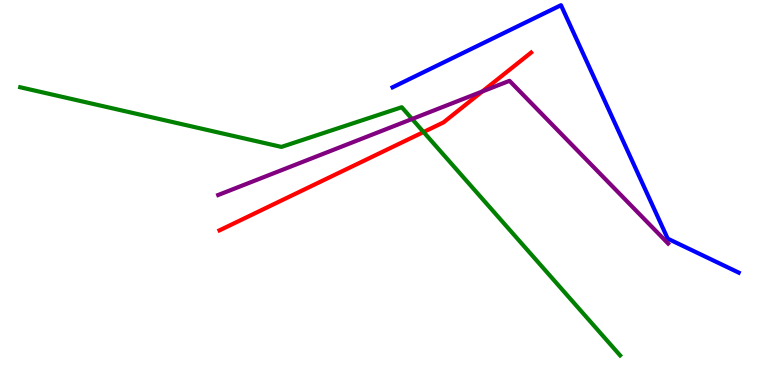[{'lines': ['blue', 'red'], 'intersections': []}, {'lines': ['green', 'red'], 'intersections': [{'x': 5.47, 'y': 6.57}]}, {'lines': ['purple', 'red'], 'intersections': [{'x': 6.22, 'y': 7.62}]}, {'lines': ['blue', 'green'], 'intersections': []}, {'lines': ['blue', 'purple'], 'intersections': []}, {'lines': ['green', 'purple'], 'intersections': [{'x': 5.32, 'y': 6.91}]}]